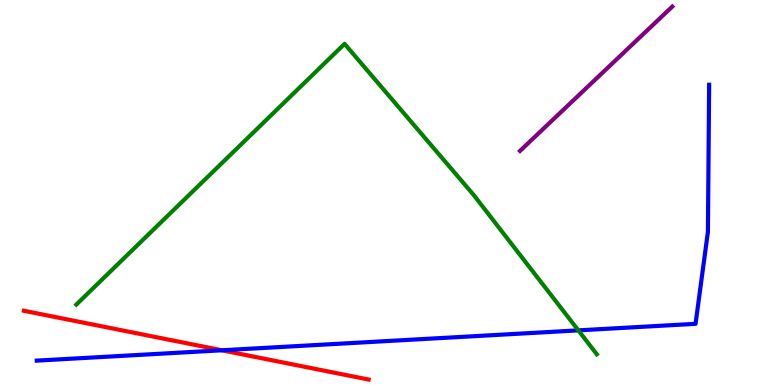[{'lines': ['blue', 'red'], 'intersections': [{'x': 2.86, 'y': 0.902}]}, {'lines': ['green', 'red'], 'intersections': []}, {'lines': ['purple', 'red'], 'intersections': []}, {'lines': ['blue', 'green'], 'intersections': [{'x': 7.46, 'y': 1.42}]}, {'lines': ['blue', 'purple'], 'intersections': []}, {'lines': ['green', 'purple'], 'intersections': []}]